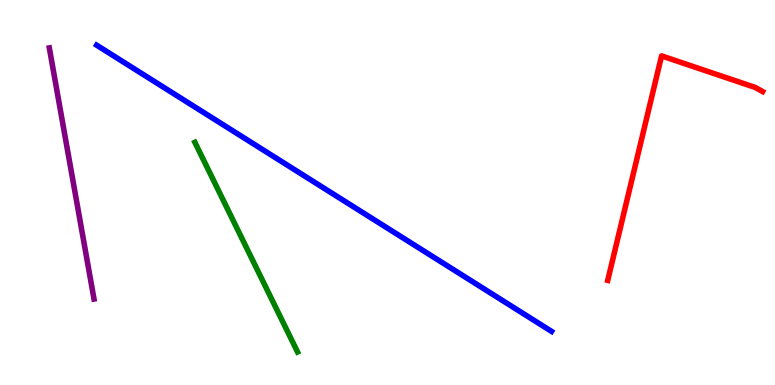[{'lines': ['blue', 'red'], 'intersections': []}, {'lines': ['green', 'red'], 'intersections': []}, {'lines': ['purple', 'red'], 'intersections': []}, {'lines': ['blue', 'green'], 'intersections': []}, {'lines': ['blue', 'purple'], 'intersections': []}, {'lines': ['green', 'purple'], 'intersections': []}]